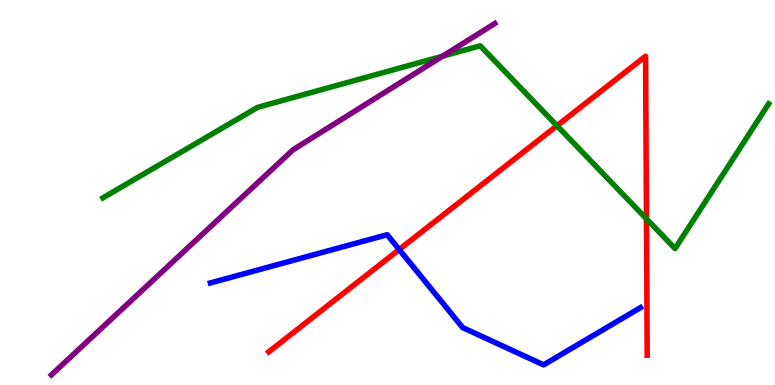[{'lines': ['blue', 'red'], 'intersections': [{'x': 5.15, 'y': 3.52}]}, {'lines': ['green', 'red'], 'intersections': [{'x': 7.19, 'y': 6.73}, {'x': 8.34, 'y': 4.32}]}, {'lines': ['purple', 'red'], 'intersections': []}, {'lines': ['blue', 'green'], 'intersections': []}, {'lines': ['blue', 'purple'], 'intersections': []}, {'lines': ['green', 'purple'], 'intersections': [{'x': 5.71, 'y': 8.54}]}]